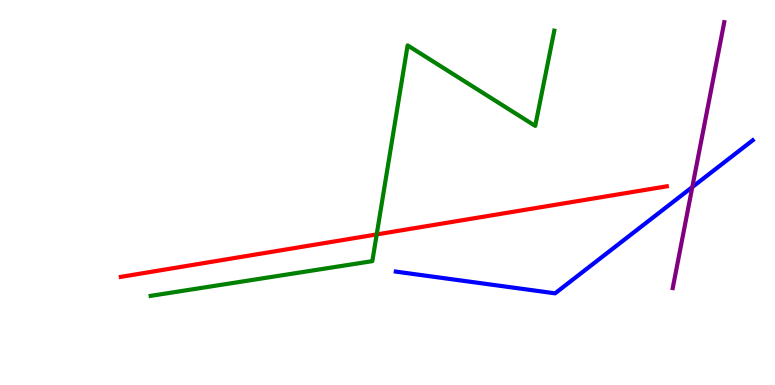[{'lines': ['blue', 'red'], 'intersections': []}, {'lines': ['green', 'red'], 'intersections': [{'x': 4.86, 'y': 3.91}]}, {'lines': ['purple', 'red'], 'intersections': []}, {'lines': ['blue', 'green'], 'intersections': []}, {'lines': ['blue', 'purple'], 'intersections': [{'x': 8.93, 'y': 5.14}]}, {'lines': ['green', 'purple'], 'intersections': []}]